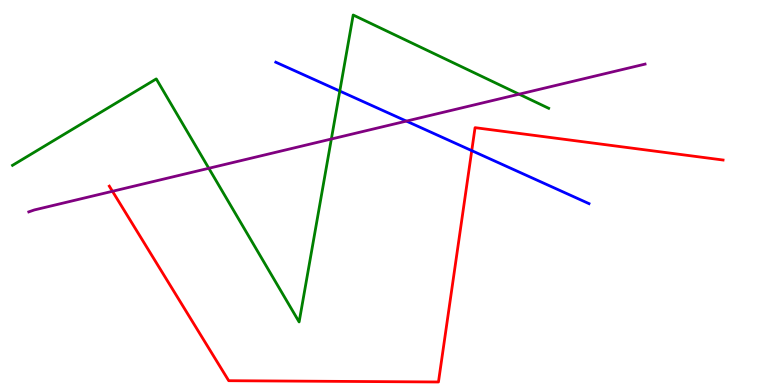[{'lines': ['blue', 'red'], 'intersections': [{'x': 6.09, 'y': 6.09}]}, {'lines': ['green', 'red'], 'intersections': []}, {'lines': ['purple', 'red'], 'intersections': [{'x': 1.45, 'y': 5.03}]}, {'lines': ['blue', 'green'], 'intersections': [{'x': 4.38, 'y': 7.63}]}, {'lines': ['blue', 'purple'], 'intersections': [{'x': 5.24, 'y': 6.85}]}, {'lines': ['green', 'purple'], 'intersections': [{'x': 2.69, 'y': 5.63}, {'x': 4.28, 'y': 6.39}, {'x': 6.7, 'y': 7.55}]}]